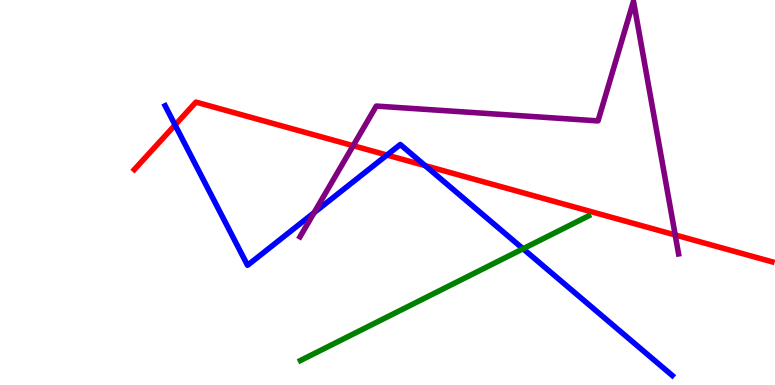[{'lines': ['blue', 'red'], 'intersections': [{'x': 2.26, 'y': 6.75}, {'x': 4.99, 'y': 5.97}, {'x': 5.49, 'y': 5.7}]}, {'lines': ['green', 'red'], 'intersections': []}, {'lines': ['purple', 'red'], 'intersections': [{'x': 4.56, 'y': 6.22}, {'x': 8.71, 'y': 3.9}]}, {'lines': ['blue', 'green'], 'intersections': [{'x': 6.75, 'y': 3.54}]}, {'lines': ['blue', 'purple'], 'intersections': [{'x': 4.05, 'y': 4.48}]}, {'lines': ['green', 'purple'], 'intersections': []}]